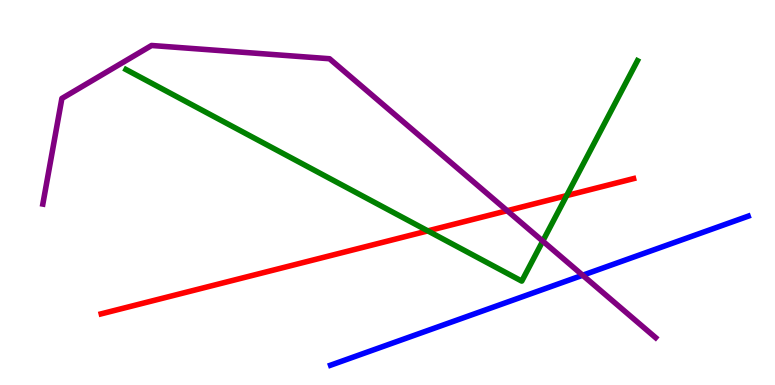[{'lines': ['blue', 'red'], 'intersections': []}, {'lines': ['green', 'red'], 'intersections': [{'x': 5.52, 'y': 4.0}, {'x': 7.31, 'y': 4.92}]}, {'lines': ['purple', 'red'], 'intersections': [{'x': 6.54, 'y': 4.53}]}, {'lines': ['blue', 'green'], 'intersections': []}, {'lines': ['blue', 'purple'], 'intersections': [{'x': 7.52, 'y': 2.85}]}, {'lines': ['green', 'purple'], 'intersections': [{'x': 7.0, 'y': 3.74}]}]